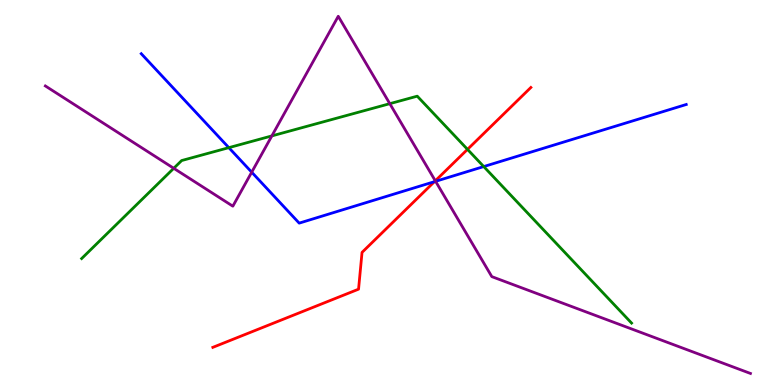[{'lines': ['blue', 'red'], 'intersections': [{'x': 5.61, 'y': 5.28}]}, {'lines': ['green', 'red'], 'intersections': [{'x': 6.03, 'y': 6.12}]}, {'lines': ['purple', 'red'], 'intersections': [{'x': 5.62, 'y': 5.3}]}, {'lines': ['blue', 'green'], 'intersections': [{'x': 2.95, 'y': 6.16}, {'x': 6.24, 'y': 5.67}]}, {'lines': ['blue', 'purple'], 'intersections': [{'x': 3.25, 'y': 5.53}, {'x': 5.62, 'y': 5.29}]}, {'lines': ['green', 'purple'], 'intersections': [{'x': 2.24, 'y': 5.63}, {'x': 3.51, 'y': 6.47}, {'x': 5.03, 'y': 7.31}]}]